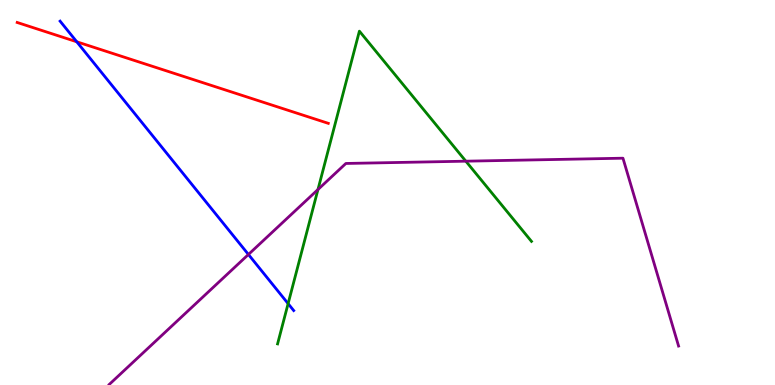[{'lines': ['blue', 'red'], 'intersections': [{'x': 0.991, 'y': 8.91}]}, {'lines': ['green', 'red'], 'intersections': []}, {'lines': ['purple', 'red'], 'intersections': []}, {'lines': ['blue', 'green'], 'intersections': [{'x': 3.72, 'y': 2.11}]}, {'lines': ['blue', 'purple'], 'intersections': [{'x': 3.21, 'y': 3.39}]}, {'lines': ['green', 'purple'], 'intersections': [{'x': 4.1, 'y': 5.08}, {'x': 6.01, 'y': 5.81}]}]